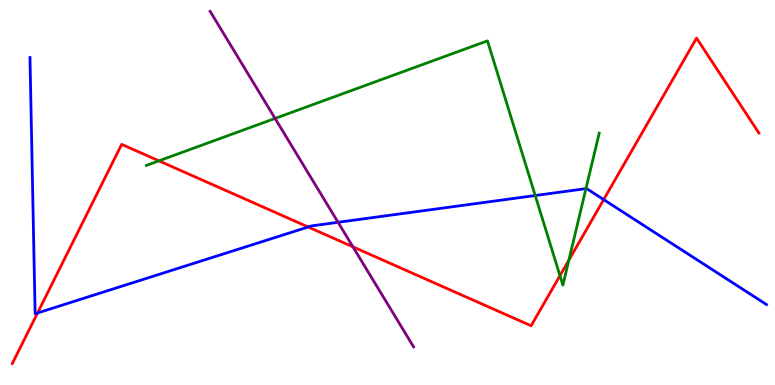[{'lines': ['blue', 'red'], 'intersections': [{'x': 0.484, 'y': 1.87}, {'x': 3.98, 'y': 4.1}, {'x': 7.79, 'y': 4.82}]}, {'lines': ['green', 'red'], 'intersections': [{'x': 2.05, 'y': 5.82}, {'x': 7.23, 'y': 2.84}, {'x': 7.34, 'y': 3.24}]}, {'lines': ['purple', 'red'], 'intersections': [{'x': 4.55, 'y': 3.59}]}, {'lines': ['blue', 'green'], 'intersections': [{'x': 6.91, 'y': 4.92}, {'x': 7.56, 'y': 5.1}]}, {'lines': ['blue', 'purple'], 'intersections': [{'x': 4.36, 'y': 4.23}]}, {'lines': ['green', 'purple'], 'intersections': [{'x': 3.55, 'y': 6.92}]}]